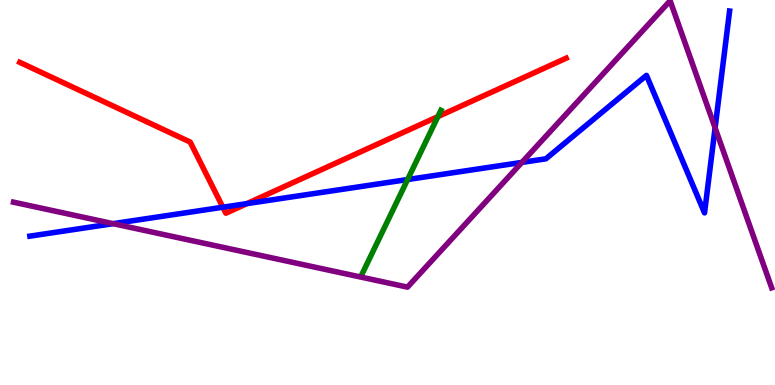[{'lines': ['blue', 'red'], 'intersections': [{'x': 2.88, 'y': 4.62}, {'x': 3.19, 'y': 4.71}]}, {'lines': ['green', 'red'], 'intersections': [{'x': 5.65, 'y': 6.97}]}, {'lines': ['purple', 'red'], 'intersections': []}, {'lines': ['blue', 'green'], 'intersections': [{'x': 5.26, 'y': 5.34}]}, {'lines': ['blue', 'purple'], 'intersections': [{'x': 1.46, 'y': 4.19}, {'x': 6.73, 'y': 5.78}, {'x': 9.23, 'y': 6.68}]}, {'lines': ['green', 'purple'], 'intersections': []}]